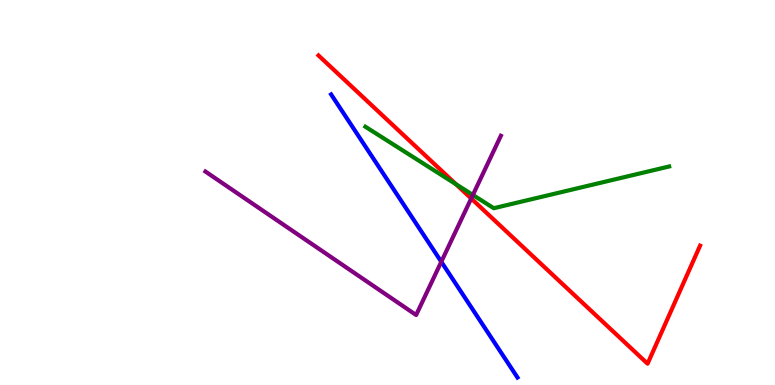[{'lines': ['blue', 'red'], 'intersections': []}, {'lines': ['green', 'red'], 'intersections': [{'x': 5.88, 'y': 5.21}]}, {'lines': ['purple', 'red'], 'intersections': [{'x': 6.08, 'y': 4.84}]}, {'lines': ['blue', 'green'], 'intersections': []}, {'lines': ['blue', 'purple'], 'intersections': [{'x': 5.69, 'y': 3.2}]}, {'lines': ['green', 'purple'], 'intersections': [{'x': 6.1, 'y': 4.94}]}]